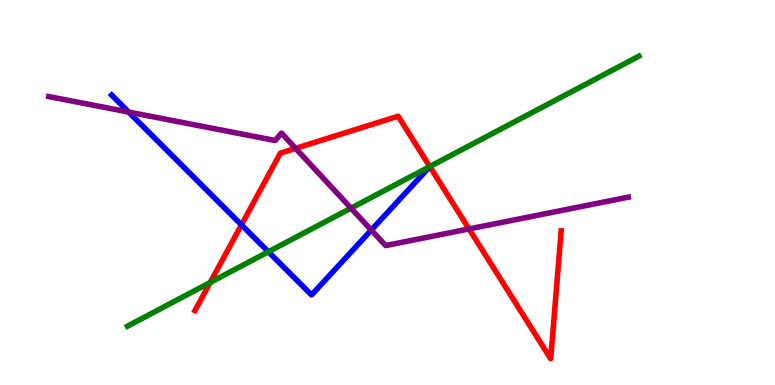[{'lines': ['blue', 'red'], 'intersections': [{'x': 3.12, 'y': 4.16}]}, {'lines': ['green', 'red'], 'intersections': [{'x': 2.71, 'y': 2.66}, {'x': 5.55, 'y': 5.67}]}, {'lines': ['purple', 'red'], 'intersections': [{'x': 3.81, 'y': 6.15}, {'x': 6.05, 'y': 4.05}]}, {'lines': ['blue', 'green'], 'intersections': [{'x': 3.46, 'y': 3.46}]}, {'lines': ['blue', 'purple'], 'intersections': [{'x': 1.66, 'y': 7.09}, {'x': 4.79, 'y': 4.02}]}, {'lines': ['green', 'purple'], 'intersections': [{'x': 4.53, 'y': 4.59}]}]